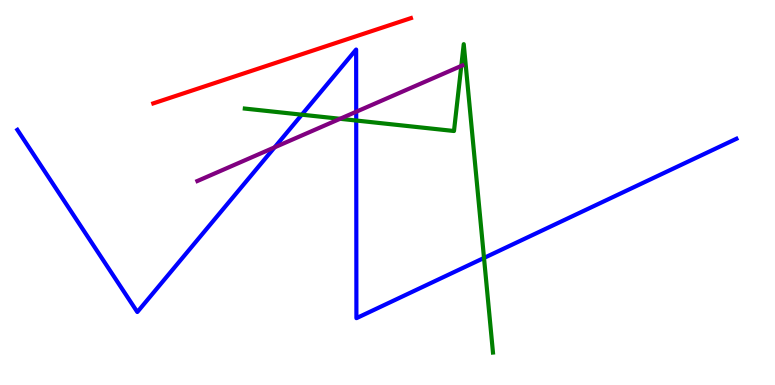[{'lines': ['blue', 'red'], 'intersections': []}, {'lines': ['green', 'red'], 'intersections': []}, {'lines': ['purple', 'red'], 'intersections': []}, {'lines': ['blue', 'green'], 'intersections': [{'x': 3.89, 'y': 7.02}, {'x': 4.6, 'y': 6.87}, {'x': 6.25, 'y': 3.3}]}, {'lines': ['blue', 'purple'], 'intersections': [{'x': 3.54, 'y': 6.17}, {'x': 4.6, 'y': 7.1}]}, {'lines': ['green', 'purple'], 'intersections': [{'x': 4.39, 'y': 6.91}, {'x': 5.95, 'y': 8.29}]}]